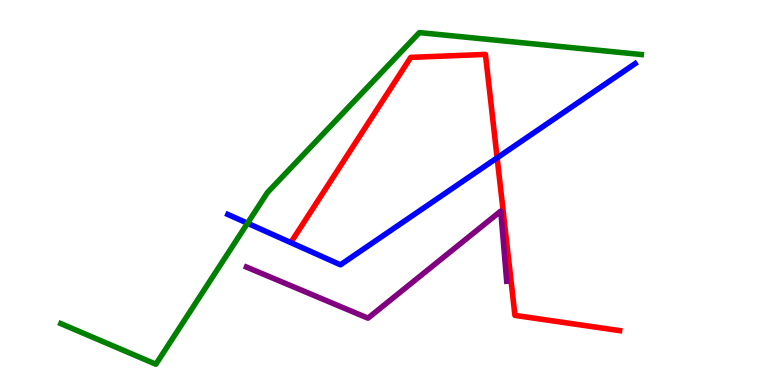[{'lines': ['blue', 'red'], 'intersections': [{'x': 6.41, 'y': 5.9}]}, {'lines': ['green', 'red'], 'intersections': []}, {'lines': ['purple', 'red'], 'intersections': []}, {'lines': ['blue', 'green'], 'intersections': [{'x': 3.19, 'y': 4.2}]}, {'lines': ['blue', 'purple'], 'intersections': []}, {'lines': ['green', 'purple'], 'intersections': []}]